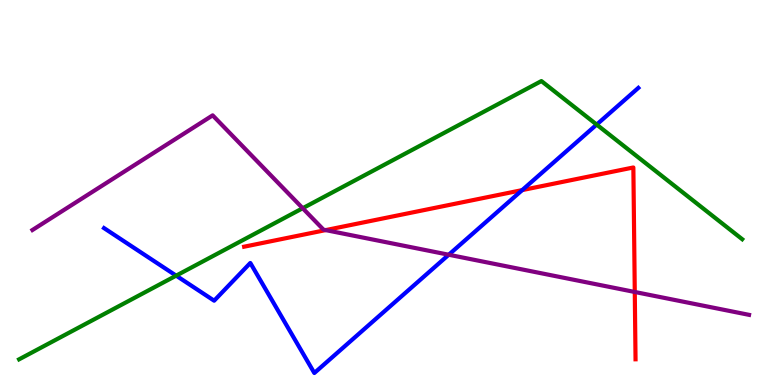[{'lines': ['blue', 'red'], 'intersections': [{'x': 6.74, 'y': 5.06}]}, {'lines': ['green', 'red'], 'intersections': []}, {'lines': ['purple', 'red'], 'intersections': [{'x': 4.2, 'y': 4.02}, {'x': 8.19, 'y': 2.42}]}, {'lines': ['blue', 'green'], 'intersections': [{'x': 2.27, 'y': 2.84}, {'x': 7.7, 'y': 6.76}]}, {'lines': ['blue', 'purple'], 'intersections': [{'x': 5.79, 'y': 3.38}]}, {'lines': ['green', 'purple'], 'intersections': [{'x': 3.91, 'y': 4.59}]}]